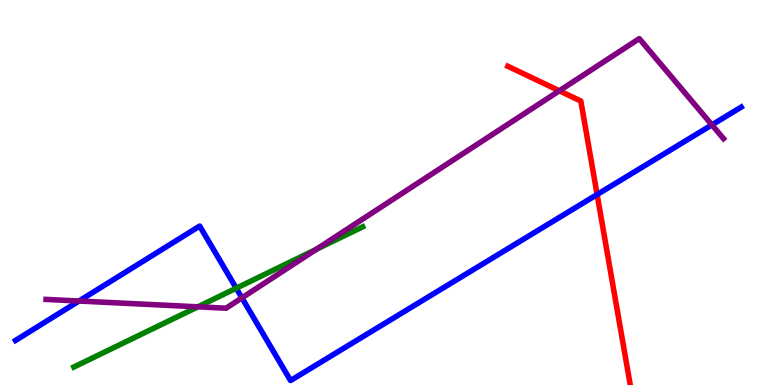[{'lines': ['blue', 'red'], 'intersections': [{'x': 7.7, 'y': 4.95}]}, {'lines': ['green', 'red'], 'intersections': []}, {'lines': ['purple', 'red'], 'intersections': [{'x': 7.22, 'y': 7.64}]}, {'lines': ['blue', 'green'], 'intersections': [{'x': 3.05, 'y': 2.51}]}, {'lines': ['blue', 'purple'], 'intersections': [{'x': 1.02, 'y': 2.18}, {'x': 3.12, 'y': 2.26}, {'x': 9.19, 'y': 6.76}]}, {'lines': ['green', 'purple'], 'intersections': [{'x': 2.55, 'y': 2.03}, {'x': 4.08, 'y': 3.52}]}]